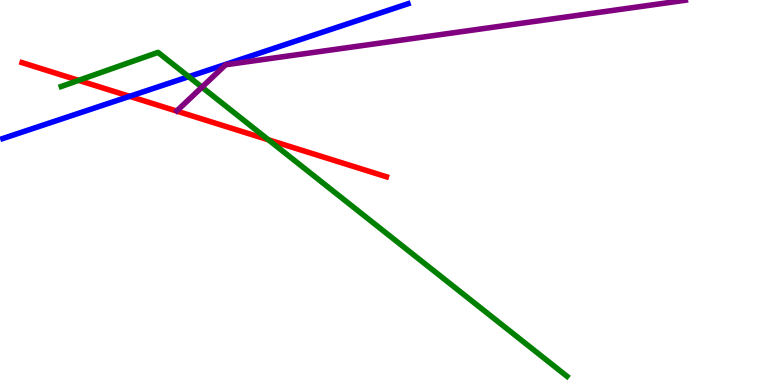[{'lines': ['blue', 'red'], 'intersections': [{'x': 1.67, 'y': 7.5}]}, {'lines': ['green', 'red'], 'intersections': [{'x': 1.01, 'y': 7.91}, {'x': 3.46, 'y': 6.37}]}, {'lines': ['purple', 'red'], 'intersections': []}, {'lines': ['blue', 'green'], 'intersections': [{'x': 2.43, 'y': 8.01}]}, {'lines': ['blue', 'purple'], 'intersections': []}, {'lines': ['green', 'purple'], 'intersections': [{'x': 2.61, 'y': 7.74}]}]